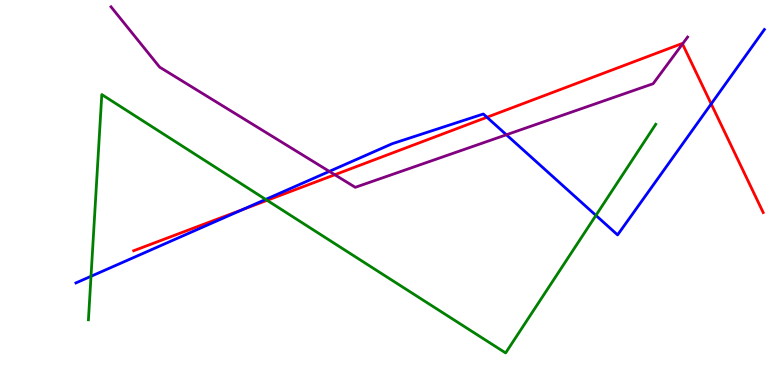[{'lines': ['blue', 'red'], 'intersections': [{'x': 3.13, 'y': 4.55}, {'x': 6.28, 'y': 6.95}, {'x': 9.18, 'y': 7.3}]}, {'lines': ['green', 'red'], 'intersections': [{'x': 3.45, 'y': 4.8}]}, {'lines': ['purple', 'red'], 'intersections': [{'x': 4.32, 'y': 5.46}, {'x': 8.81, 'y': 8.86}]}, {'lines': ['blue', 'green'], 'intersections': [{'x': 1.17, 'y': 2.82}, {'x': 3.43, 'y': 4.82}, {'x': 7.69, 'y': 4.41}]}, {'lines': ['blue', 'purple'], 'intersections': [{'x': 4.25, 'y': 5.55}, {'x': 6.53, 'y': 6.5}]}, {'lines': ['green', 'purple'], 'intersections': []}]